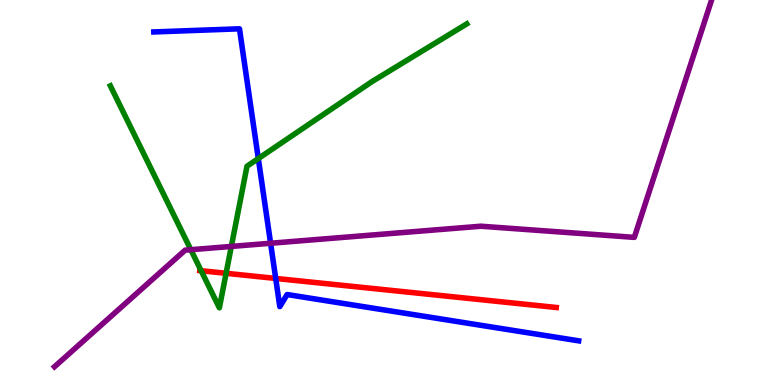[{'lines': ['blue', 'red'], 'intersections': [{'x': 3.56, 'y': 2.77}]}, {'lines': ['green', 'red'], 'intersections': [{'x': 2.6, 'y': 2.97}, {'x': 2.92, 'y': 2.9}]}, {'lines': ['purple', 'red'], 'intersections': []}, {'lines': ['blue', 'green'], 'intersections': [{'x': 3.33, 'y': 5.88}]}, {'lines': ['blue', 'purple'], 'intersections': [{'x': 3.49, 'y': 3.68}]}, {'lines': ['green', 'purple'], 'intersections': [{'x': 2.46, 'y': 3.51}, {'x': 2.99, 'y': 3.6}]}]